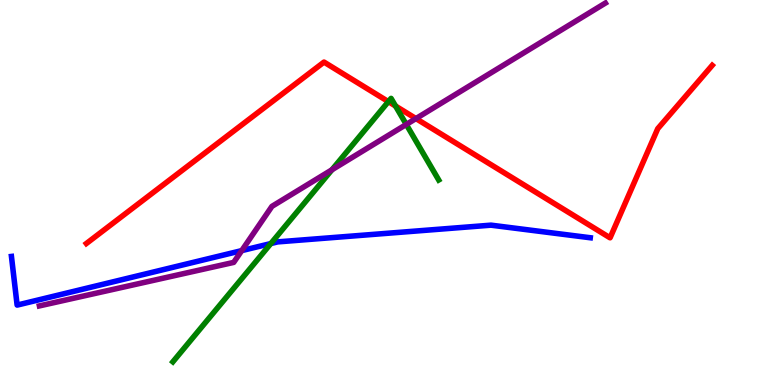[{'lines': ['blue', 'red'], 'intersections': []}, {'lines': ['green', 'red'], 'intersections': [{'x': 5.01, 'y': 7.36}, {'x': 5.1, 'y': 7.25}]}, {'lines': ['purple', 'red'], 'intersections': [{'x': 5.37, 'y': 6.92}]}, {'lines': ['blue', 'green'], 'intersections': [{'x': 3.49, 'y': 3.67}]}, {'lines': ['blue', 'purple'], 'intersections': [{'x': 3.12, 'y': 3.49}]}, {'lines': ['green', 'purple'], 'intersections': [{'x': 4.28, 'y': 5.59}, {'x': 5.24, 'y': 6.77}]}]